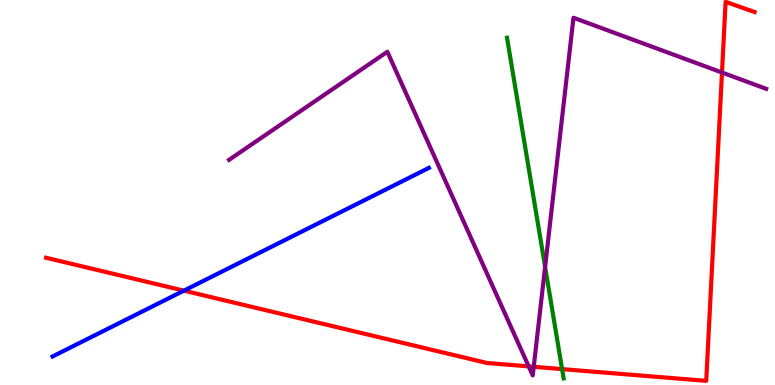[{'lines': ['blue', 'red'], 'intersections': [{'x': 2.37, 'y': 2.45}]}, {'lines': ['green', 'red'], 'intersections': [{'x': 7.25, 'y': 0.413}]}, {'lines': ['purple', 'red'], 'intersections': [{'x': 6.82, 'y': 0.484}, {'x': 6.89, 'y': 0.473}, {'x': 9.32, 'y': 8.12}]}, {'lines': ['blue', 'green'], 'intersections': []}, {'lines': ['blue', 'purple'], 'intersections': []}, {'lines': ['green', 'purple'], 'intersections': [{'x': 7.03, 'y': 3.07}]}]